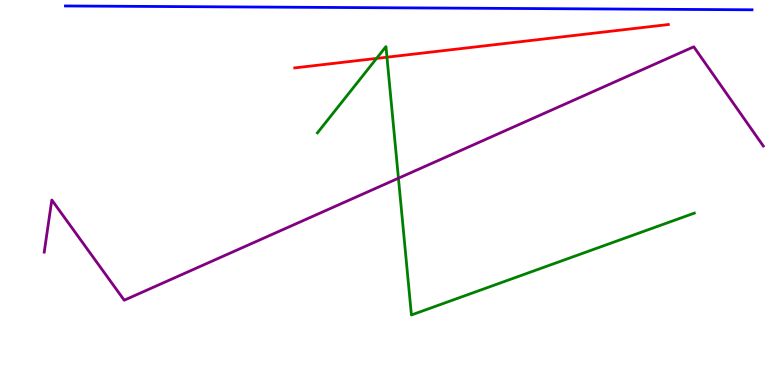[{'lines': ['blue', 'red'], 'intersections': []}, {'lines': ['green', 'red'], 'intersections': [{'x': 4.86, 'y': 8.48}, {'x': 4.99, 'y': 8.51}]}, {'lines': ['purple', 'red'], 'intersections': []}, {'lines': ['blue', 'green'], 'intersections': []}, {'lines': ['blue', 'purple'], 'intersections': []}, {'lines': ['green', 'purple'], 'intersections': [{'x': 5.14, 'y': 5.37}]}]